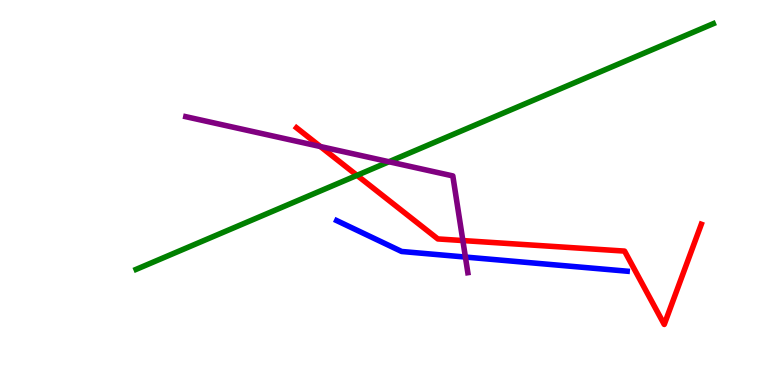[{'lines': ['blue', 'red'], 'intersections': []}, {'lines': ['green', 'red'], 'intersections': [{'x': 4.61, 'y': 5.45}]}, {'lines': ['purple', 'red'], 'intersections': [{'x': 4.13, 'y': 6.19}, {'x': 5.97, 'y': 3.75}]}, {'lines': ['blue', 'green'], 'intersections': []}, {'lines': ['blue', 'purple'], 'intersections': [{'x': 6.01, 'y': 3.32}]}, {'lines': ['green', 'purple'], 'intersections': [{'x': 5.02, 'y': 5.8}]}]